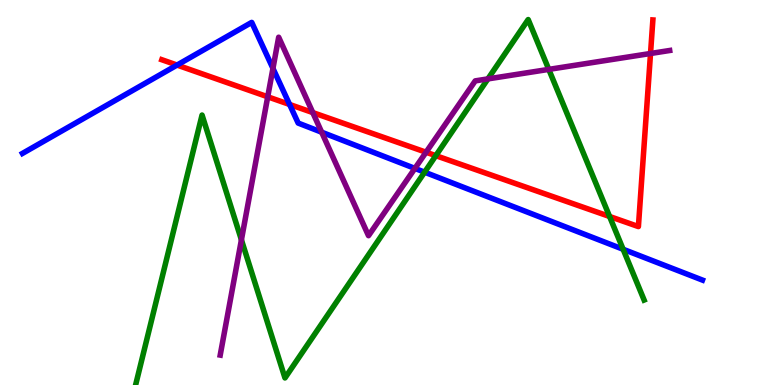[{'lines': ['blue', 'red'], 'intersections': [{'x': 2.28, 'y': 8.31}, {'x': 3.74, 'y': 7.29}]}, {'lines': ['green', 'red'], 'intersections': [{'x': 5.62, 'y': 5.96}, {'x': 7.87, 'y': 4.38}]}, {'lines': ['purple', 'red'], 'intersections': [{'x': 3.45, 'y': 7.49}, {'x': 4.04, 'y': 7.08}, {'x': 5.5, 'y': 6.05}, {'x': 8.39, 'y': 8.61}]}, {'lines': ['blue', 'green'], 'intersections': [{'x': 5.48, 'y': 5.53}, {'x': 8.04, 'y': 3.53}]}, {'lines': ['blue', 'purple'], 'intersections': [{'x': 3.52, 'y': 8.22}, {'x': 4.15, 'y': 6.57}, {'x': 5.35, 'y': 5.63}]}, {'lines': ['green', 'purple'], 'intersections': [{'x': 3.12, 'y': 3.77}, {'x': 6.3, 'y': 7.95}, {'x': 7.08, 'y': 8.2}]}]